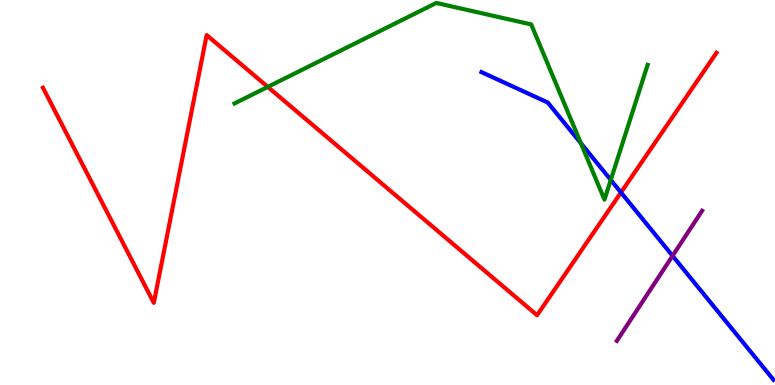[{'lines': ['blue', 'red'], 'intersections': [{'x': 8.01, 'y': 5.0}]}, {'lines': ['green', 'red'], 'intersections': [{'x': 3.46, 'y': 7.74}]}, {'lines': ['purple', 'red'], 'intersections': []}, {'lines': ['blue', 'green'], 'intersections': [{'x': 7.5, 'y': 6.28}, {'x': 7.88, 'y': 5.33}]}, {'lines': ['blue', 'purple'], 'intersections': [{'x': 8.68, 'y': 3.35}]}, {'lines': ['green', 'purple'], 'intersections': []}]